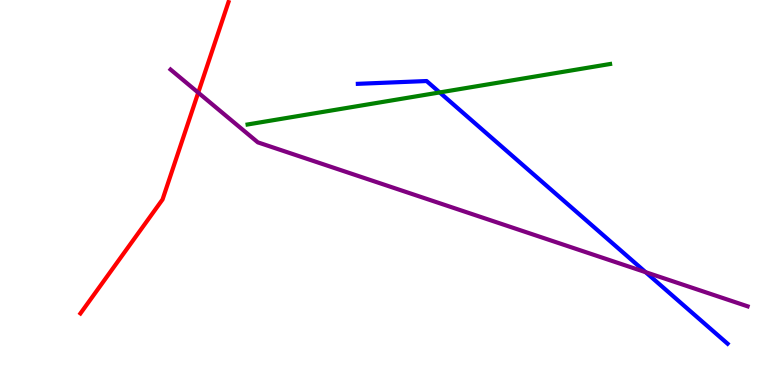[{'lines': ['blue', 'red'], 'intersections': []}, {'lines': ['green', 'red'], 'intersections': []}, {'lines': ['purple', 'red'], 'intersections': [{'x': 2.56, 'y': 7.59}]}, {'lines': ['blue', 'green'], 'intersections': [{'x': 5.67, 'y': 7.6}]}, {'lines': ['blue', 'purple'], 'intersections': [{'x': 8.33, 'y': 2.93}]}, {'lines': ['green', 'purple'], 'intersections': []}]